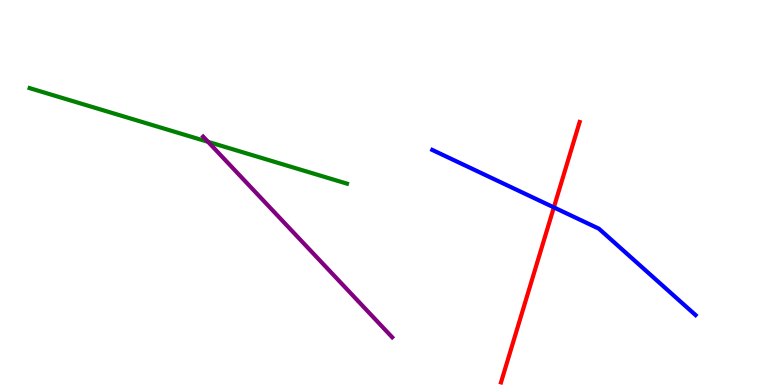[{'lines': ['blue', 'red'], 'intersections': [{'x': 7.15, 'y': 4.61}]}, {'lines': ['green', 'red'], 'intersections': []}, {'lines': ['purple', 'red'], 'intersections': []}, {'lines': ['blue', 'green'], 'intersections': []}, {'lines': ['blue', 'purple'], 'intersections': []}, {'lines': ['green', 'purple'], 'intersections': [{'x': 2.68, 'y': 6.32}]}]